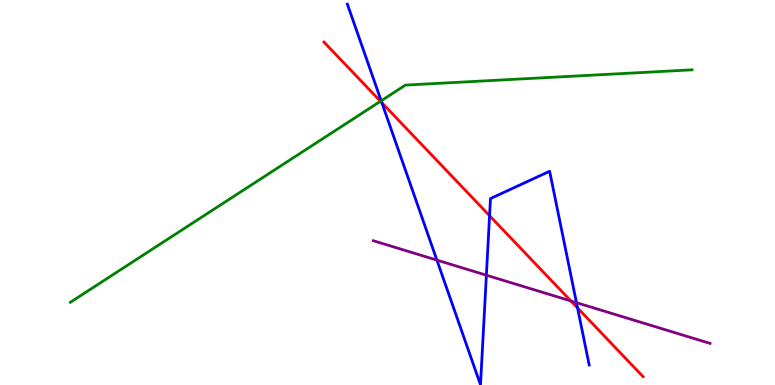[{'lines': ['blue', 'red'], 'intersections': [{'x': 4.93, 'y': 7.33}, {'x': 6.32, 'y': 4.4}, {'x': 7.45, 'y': 2.0}]}, {'lines': ['green', 'red'], 'intersections': [{'x': 4.91, 'y': 7.37}]}, {'lines': ['purple', 'red'], 'intersections': [{'x': 7.37, 'y': 2.18}]}, {'lines': ['blue', 'green'], 'intersections': [{'x': 4.92, 'y': 7.38}]}, {'lines': ['blue', 'purple'], 'intersections': [{'x': 5.64, 'y': 3.24}, {'x': 6.28, 'y': 2.85}, {'x': 7.44, 'y': 2.14}]}, {'lines': ['green', 'purple'], 'intersections': []}]